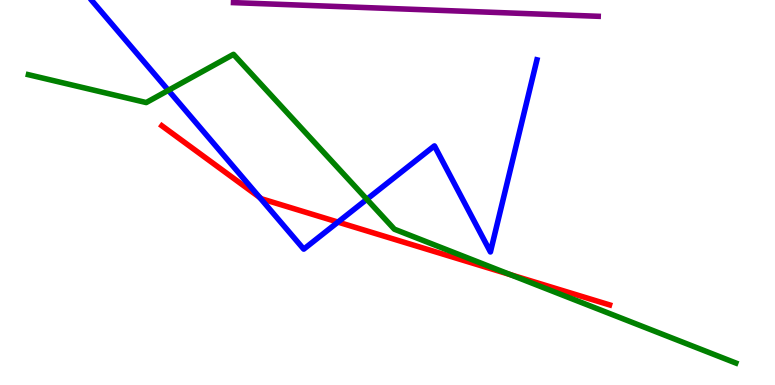[{'lines': ['blue', 'red'], 'intersections': [{'x': 3.35, 'y': 4.87}, {'x': 4.36, 'y': 4.23}]}, {'lines': ['green', 'red'], 'intersections': [{'x': 6.58, 'y': 2.87}]}, {'lines': ['purple', 'red'], 'intersections': []}, {'lines': ['blue', 'green'], 'intersections': [{'x': 2.17, 'y': 7.65}, {'x': 4.73, 'y': 4.82}]}, {'lines': ['blue', 'purple'], 'intersections': []}, {'lines': ['green', 'purple'], 'intersections': []}]